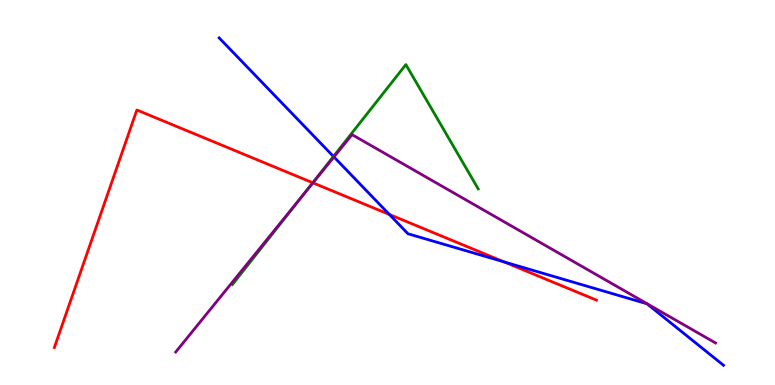[{'lines': ['blue', 'red'], 'intersections': [{'x': 5.02, 'y': 4.43}, {'x': 6.5, 'y': 3.2}]}, {'lines': ['green', 'red'], 'intersections': [{'x': 4.04, 'y': 5.25}]}, {'lines': ['purple', 'red'], 'intersections': [{'x': 4.04, 'y': 5.25}]}, {'lines': ['blue', 'green'], 'intersections': [{'x': 4.3, 'y': 5.94}]}, {'lines': ['blue', 'purple'], 'intersections': [{'x': 4.31, 'y': 5.92}]}, {'lines': ['green', 'purple'], 'intersections': [{'x': 3.9, 'y': 4.9}]}]